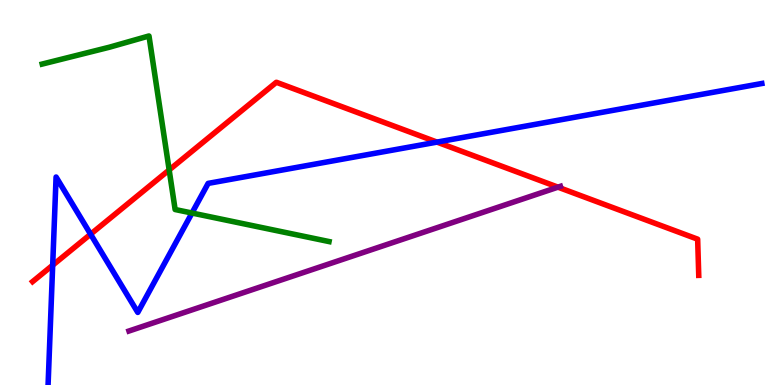[{'lines': ['blue', 'red'], 'intersections': [{'x': 0.68, 'y': 3.11}, {'x': 1.17, 'y': 3.92}, {'x': 5.64, 'y': 6.31}]}, {'lines': ['green', 'red'], 'intersections': [{'x': 2.18, 'y': 5.59}]}, {'lines': ['purple', 'red'], 'intersections': [{'x': 7.2, 'y': 5.14}]}, {'lines': ['blue', 'green'], 'intersections': [{'x': 2.48, 'y': 4.47}]}, {'lines': ['blue', 'purple'], 'intersections': []}, {'lines': ['green', 'purple'], 'intersections': []}]